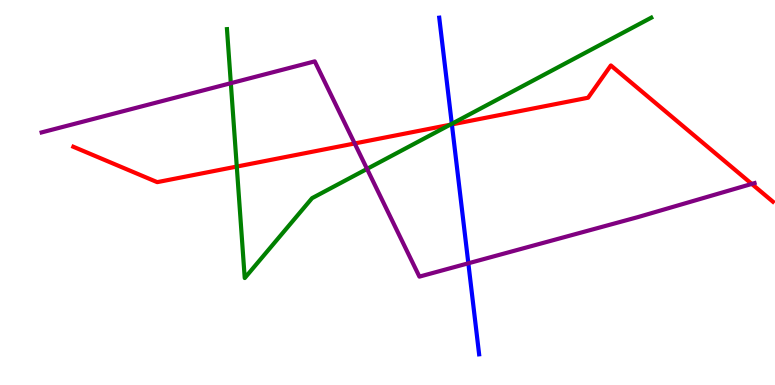[{'lines': ['blue', 'red'], 'intersections': [{'x': 5.83, 'y': 6.77}]}, {'lines': ['green', 'red'], 'intersections': [{'x': 3.06, 'y': 5.67}, {'x': 5.81, 'y': 6.76}]}, {'lines': ['purple', 'red'], 'intersections': [{'x': 4.58, 'y': 6.27}, {'x': 9.7, 'y': 5.22}]}, {'lines': ['blue', 'green'], 'intersections': [{'x': 5.83, 'y': 6.78}]}, {'lines': ['blue', 'purple'], 'intersections': [{'x': 6.04, 'y': 3.16}]}, {'lines': ['green', 'purple'], 'intersections': [{'x': 2.98, 'y': 7.84}, {'x': 4.74, 'y': 5.61}]}]